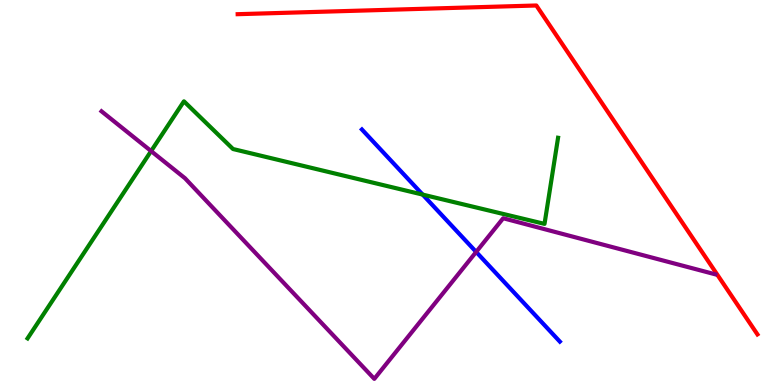[{'lines': ['blue', 'red'], 'intersections': []}, {'lines': ['green', 'red'], 'intersections': []}, {'lines': ['purple', 'red'], 'intersections': []}, {'lines': ['blue', 'green'], 'intersections': [{'x': 5.45, 'y': 4.95}]}, {'lines': ['blue', 'purple'], 'intersections': [{'x': 6.14, 'y': 3.46}]}, {'lines': ['green', 'purple'], 'intersections': [{'x': 1.95, 'y': 6.08}]}]